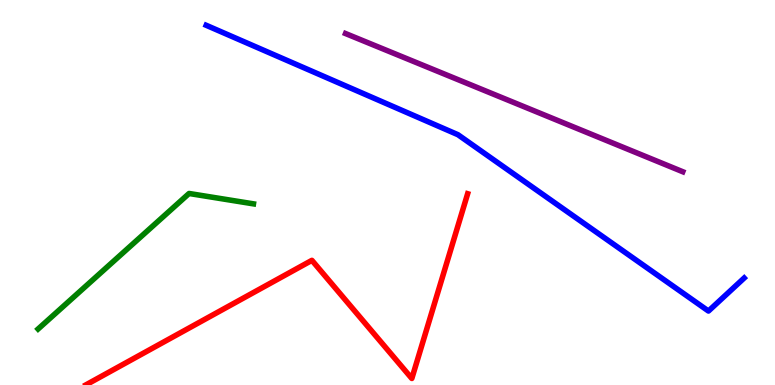[{'lines': ['blue', 'red'], 'intersections': []}, {'lines': ['green', 'red'], 'intersections': []}, {'lines': ['purple', 'red'], 'intersections': []}, {'lines': ['blue', 'green'], 'intersections': []}, {'lines': ['blue', 'purple'], 'intersections': []}, {'lines': ['green', 'purple'], 'intersections': []}]